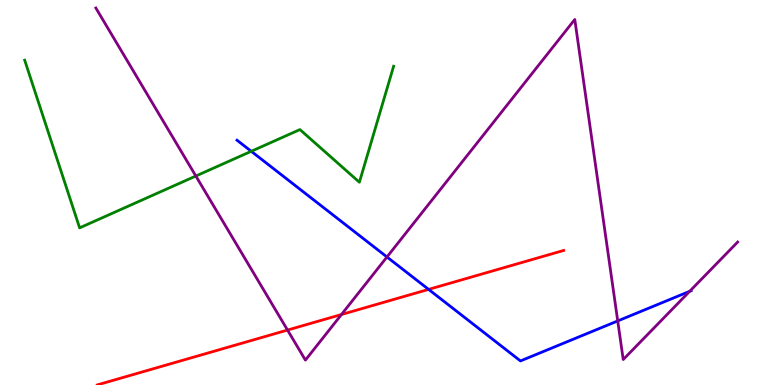[{'lines': ['blue', 'red'], 'intersections': [{'x': 5.53, 'y': 2.48}]}, {'lines': ['green', 'red'], 'intersections': []}, {'lines': ['purple', 'red'], 'intersections': [{'x': 3.71, 'y': 1.43}, {'x': 4.41, 'y': 1.83}]}, {'lines': ['blue', 'green'], 'intersections': [{'x': 3.24, 'y': 6.07}]}, {'lines': ['blue', 'purple'], 'intersections': [{'x': 4.99, 'y': 3.33}, {'x': 7.97, 'y': 1.66}, {'x': 8.9, 'y': 2.43}]}, {'lines': ['green', 'purple'], 'intersections': [{'x': 2.53, 'y': 5.43}]}]